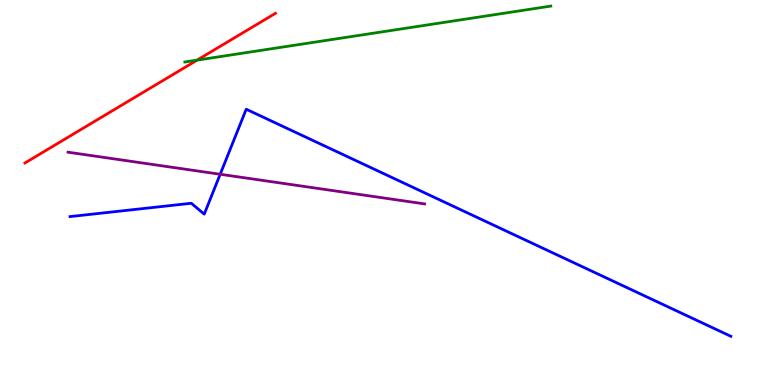[{'lines': ['blue', 'red'], 'intersections': []}, {'lines': ['green', 'red'], 'intersections': [{'x': 2.54, 'y': 8.44}]}, {'lines': ['purple', 'red'], 'intersections': []}, {'lines': ['blue', 'green'], 'intersections': []}, {'lines': ['blue', 'purple'], 'intersections': [{'x': 2.84, 'y': 5.47}]}, {'lines': ['green', 'purple'], 'intersections': []}]